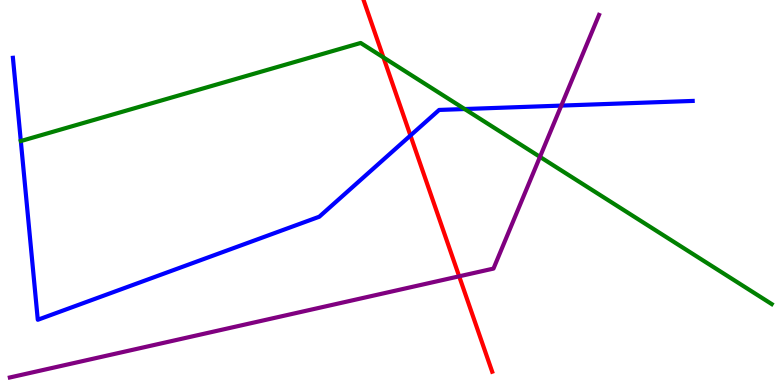[{'lines': ['blue', 'red'], 'intersections': [{'x': 5.3, 'y': 6.48}]}, {'lines': ['green', 'red'], 'intersections': [{'x': 4.95, 'y': 8.51}]}, {'lines': ['purple', 'red'], 'intersections': [{'x': 5.92, 'y': 2.82}]}, {'lines': ['blue', 'green'], 'intersections': [{'x': 6.0, 'y': 7.17}]}, {'lines': ['blue', 'purple'], 'intersections': [{'x': 7.24, 'y': 7.26}]}, {'lines': ['green', 'purple'], 'intersections': [{'x': 6.97, 'y': 5.93}]}]